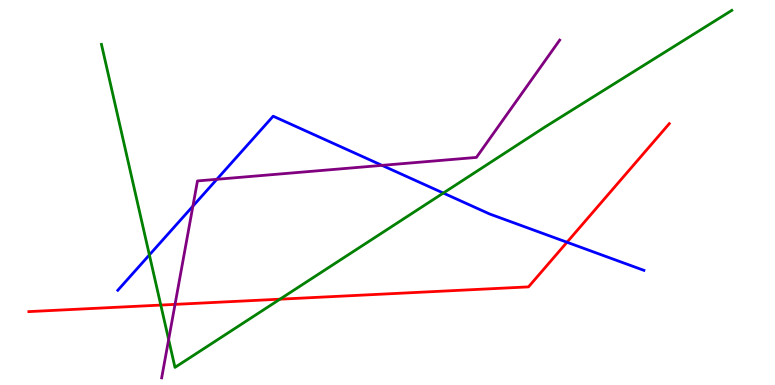[{'lines': ['blue', 'red'], 'intersections': [{'x': 7.32, 'y': 3.71}]}, {'lines': ['green', 'red'], 'intersections': [{'x': 2.07, 'y': 2.08}, {'x': 3.61, 'y': 2.23}]}, {'lines': ['purple', 'red'], 'intersections': [{'x': 2.26, 'y': 2.09}]}, {'lines': ['blue', 'green'], 'intersections': [{'x': 1.93, 'y': 3.38}, {'x': 5.72, 'y': 4.99}]}, {'lines': ['blue', 'purple'], 'intersections': [{'x': 2.49, 'y': 4.65}, {'x': 2.8, 'y': 5.34}, {'x': 4.93, 'y': 5.7}]}, {'lines': ['green', 'purple'], 'intersections': [{'x': 2.18, 'y': 1.18}]}]